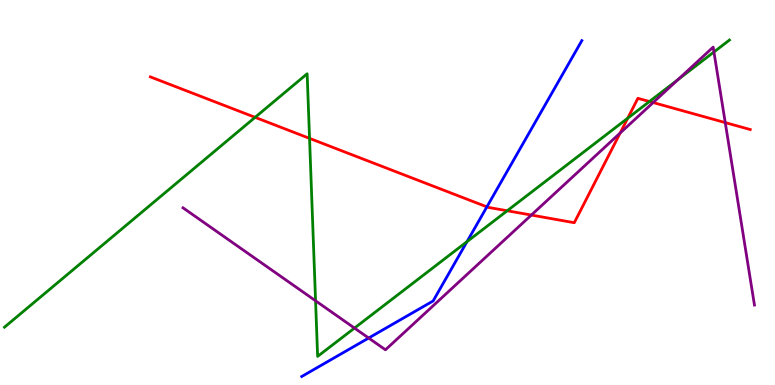[{'lines': ['blue', 'red'], 'intersections': [{'x': 6.28, 'y': 4.63}]}, {'lines': ['green', 'red'], 'intersections': [{'x': 3.29, 'y': 6.95}, {'x': 3.99, 'y': 6.41}, {'x': 6.54, 'y': 4.53}, {'x': 8.1, 'y': 6.93}, {'x': 8.38, 'y': 7.36}]}, {'lines': ['purple', 'red'], 'intersections': [{'x': 6.86, 'y': 4.41}, {'x': 8.0, 'y': 6.54}, {'x': 8.43, 'y': 7.34}, {'x': 9.36, 'y': 6.82}]}, {'lines': ['blue', 'green'], 'intersections': [{'x': 6.03, 'y': 3.72}]}, {'lines': ['blue', 'purple'], 'intersections': [{'x': 4.76, 'y': 1.22}]}, {'lines': ['green', 'purple'], 'intersections': [{'x': 4.07, 'y': 2.19}, {'x': 4.57, 'y': 1.48}, {'x': 8.75, 'y': 7.93}, {'x': 9.21, 'y': 8.65}]}]